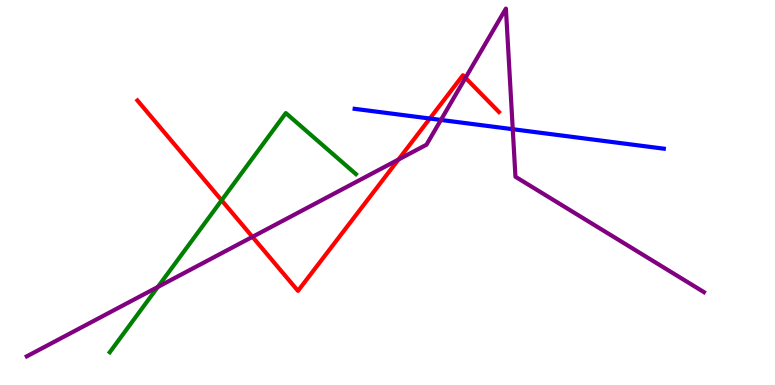[{'lines': ['blue', 'red'], 'intersections': [{'x': 5.55, 'y': 6.92}]}, {'lines': ['green', 'red'], 'intersections': [{'x': 2.86, 'y': 4.8}]}, {'lines': ['purple', 'red'], 'intersections': [{'x': 3.26, 'y': 3.85}, {'x': 5.14, 'y': 5.86}, {'x': 6.01, 'y': 7.98}]}, {'lines': ['blue', 'green'], 'intersections': []}, {'lines': ['blue', 'purple'], 'intersections': [{'x': 5.69, 'y': 6.88}, {'x': 6.62, 'y': 6.64}]}, {'lines': ['green', 'purple'], 'intersections': [{'x': 2.04, 'y': 2.55}]}]